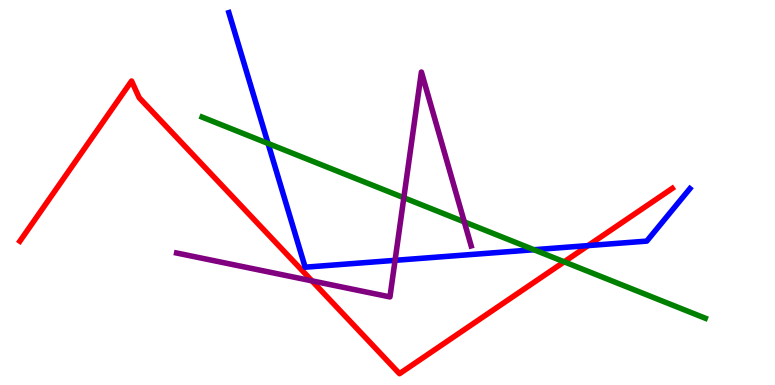[{'lines': ['blue', 'red'], 'intersections': [{'x': 7.59, 'y': 3.62}]}, {'lines': ['green', 'red'], 'intersections': [{'x': 7.28, 'y': 3.2}]}, {'lines': ['purple', 'red'], 'intersections': [{'x': 4.03, 'y': 2.7}]}, {'lines': ['blue', 'green'], 'intersections': [{'x': 3.46, 'y': 6.27}, {'x': 6.89, 'y': 3.51}]}, {'lines': ['blue', 'purple'], 'intersections': [{'x': 5.1, 'y': 3.24}]}, {'lines': ['green', 'purple'], 'intersections': [{'x': 5.21, 'y': 4.86}, {'x': 5.99, 'y': 4.24}]}]